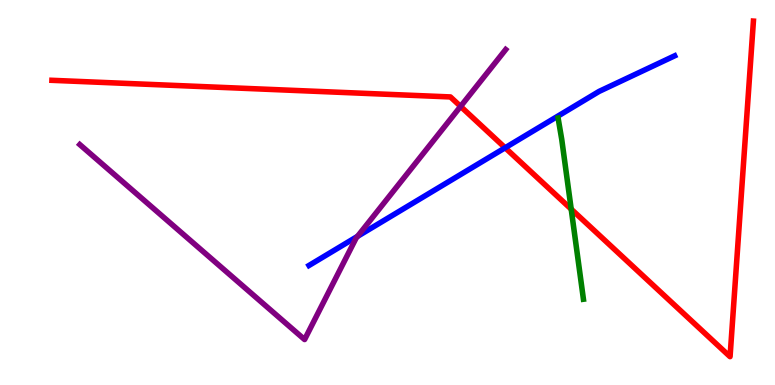[{'lines': ['blue', 'red'], 'intersections': [{'x': 6.52, 'y': 6.16}]}, {'lines': ['green', 'red'], 'intersections': [{'x': 7.37, 'y': 4.57}]}, {'lines': ['purple', 'red'], 'intersections': [{'x': 5.94, 'y': 7.24}]}, {'lines': ['blue', 'green'], 'intersections': []}, {'lines': ['blue', 'purple'], 'intersections': [{'x': 4.61, 'y': 3.86}]}, {'lines': ['green', 'purple'], 'intersections': []}]